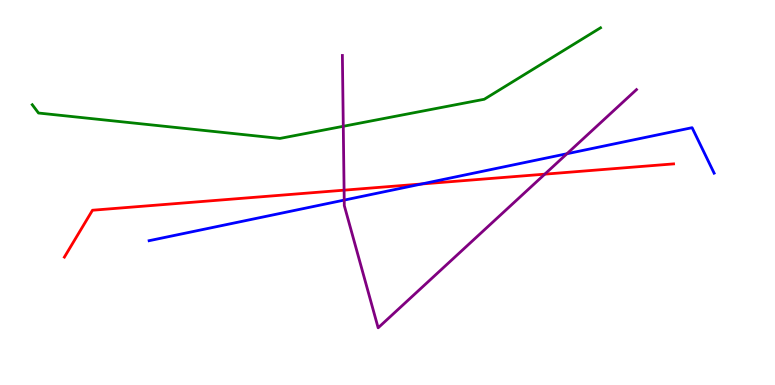[{'lines': ['blue', 'red'], 'intersections': [{'x': 5.44, 'y': 5.22}]}, {'lines': ['green', 'red'], 'intersections': []}, {'lines': ['purple', 'red'], 'intersections': [{'x': 4.44, 'y': 5.06}, {'x': 7.03, 'y': 5.48}]}, {'lines': ['blue', 'green'], 'intersections': []}, {'lines': ['blue', 'purple'], 'intersections': [{'x': 4.44, 'y': 4.8}, {'x': 7.32, 'y': 6.01}]}, {'lines': ['green', 'purple'], 'intersections': [{'x': 4.43, 'y': 6.72}]}]